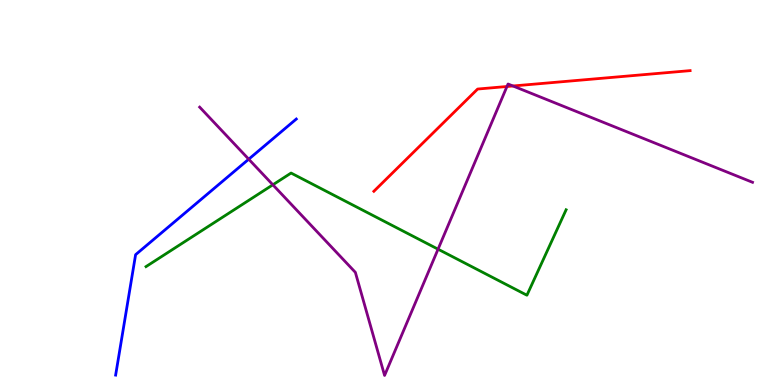[{'lines': ['blue', 'red'], 'intersections': []}, {'lines': ['green', 'red'], 'intersections': []}, {'lines': ['purple', 'red'], 'intersections': [{'x': 6.54, 'y': 7.75}, {'x': 6.62, 'y': 7.77}]}, {'lines': ['blue', 'green'], 'intersections': []}, {'lines': ['blue', 'purple'], 'intersections': [{'x': 3.21, 'y': 5.87}]}, {'lines': ['green', 'purple'], 'intersections': [{'x': 3.52, 'y': 5.2}, {'x': 5.65, 'y': 3.53}]}]